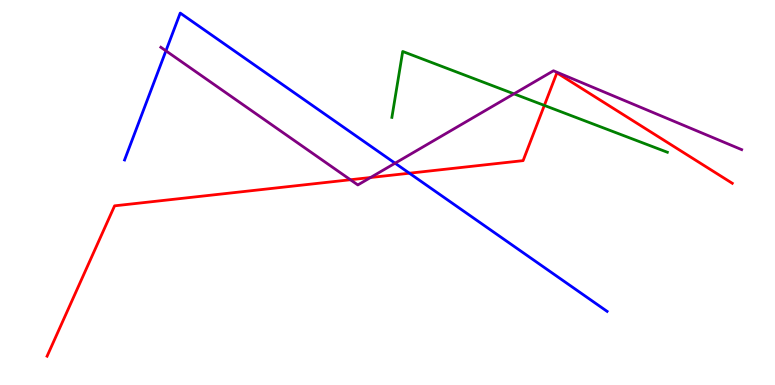[{'lines': ['blue', 'red'], 'intersections': [{'x': 5.28, 'y': 5.5}]}, {'lines': ['green', 'red'], 'intersections': [{'x': 7.02, 'y': 7.26}]}, {'lines': ['purple', 'red'], 'intersections': [{'x': 4.52, 'y': 5.33}, {'x': 4.78, 'y': 5.39}]}, {'lines': ['blue', 'green'], 'intersections': []}, {'lines': ['blue', 'purple'], 'intersections': [{'x': 2.14, 'y': 8.68}, {'x': 5.1, 'y': 5.76}]}, {'lines': ['green', 'purple'], 'intersections': [{'x': 6.63, 'y': 7.56}]}]